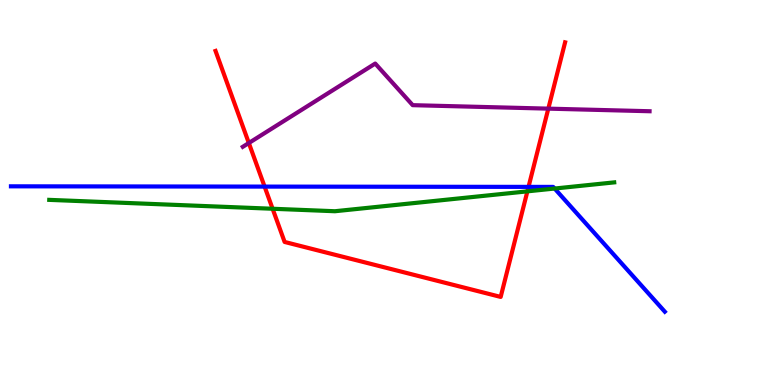[{'lines': ['blue', 'red'], 'intersections': [{'x': 3.41, 'y': 5.15}, {'x': 6.82, 'y': 5.15}]}, {'lines': ['green', 'red'], 'intersections': [{'x': 3.52, 'y': 4.58}, {'x': 6.81, 'y': 5.03}]}, {'lines': ['purple', 'red'], 'intersections': [{'x': 3.21, 'y': 6.29}, {'x': 7.08, 'y': 7.18}]}, {'lines': ['blue', 'green'], 'intersections': [{'x': 7.16, 'y': 5.1}]}, {'lines': ['blue', 'purple'], 'intersections': []}, {'lines': ['green', 'purple'], 'intersections': []}]